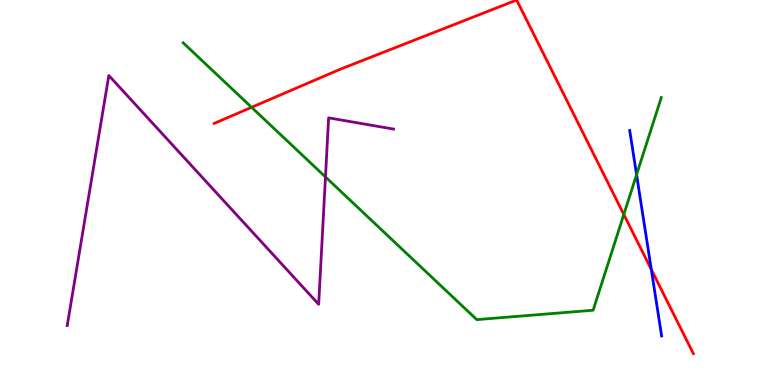[{'lines': ['blue', 'red'], 'intersections': [{'x': 8.4, 'y': 3.0}]}, {'lines': ['green', 'red'], 'intersections': [{'x': 3.25, 'y': 7.21}, {'x': 8.05, 'y': 4.43}]}, {'lines': ['purple', 'red'], 'intersections': []}, {'lines': ['blue', 'green'], 'intersections': [{'x': 8.21, 'y': 5.46}]}, {'lines': ['blue', 'purple'], 'intersections': []}, {'lines': ['green', 'purple'], 'intersections': [{'x': 4.2, 'y': 5.4}]}]